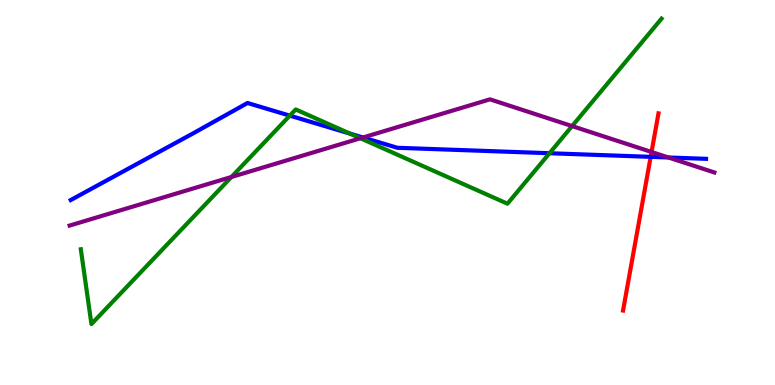[{'lines': ['blue', 'red'], 'intersections': [{'x': 8.4, 'y': 5.93}]}, {'lines': ['green', 'red'], 'intersections': []}, {'lines': ['purple', 'red'], 'intersections': [{'x': 8.41, 'y': 6.05}]}, {'lines': ['blue', 'green'], 'intersections': [{'x': 3.74, 'y': 7.0}, {'x': 4.52, 'y': 6.53}, {'x': 7.09, 'y': 6.02}]}, {'lines': ['blue', 'purple'], 'intersections': [{'x': 4.68, 'y': 6.43}, {'x': 8.62, 'y': 5.91}]}, {'lines': ['green', 'purple'], 'intersections': [{'x': 2.99, 'y': 5.4}, {'x': 4.65, 'y': 6.41}, {'x': 7.38, 'y': 6.72}]}]